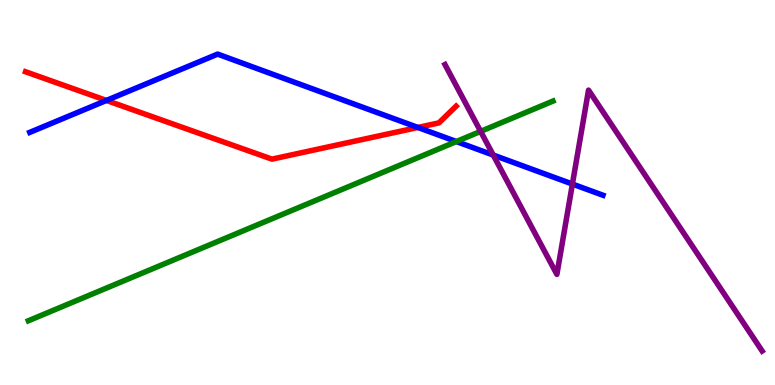[{'lines': ['blue', 'red'], 'intersections': [{'x': 1.37, 'y': 7.39}, {'x': 5.39, 'y': 6.69}]}, {'lines': ['green', 'red'], 'intersections': []}, {'lines': ['purple', 'red'], 'intersections': []}, {'lines': ['blue', 'green'], 'intersections': [{'x': 5.89, 'y': 6.32}]}, {'lines': ['blue', 'purple'], 'intersections': [{'x': 6.36, 'y': 5.97}, {'x': 7.39, 'y': 5.22}]}, {'lines': ['green', 'purple'], 'intersections': [{'x': 6.2, 'y': 6.59}]}]